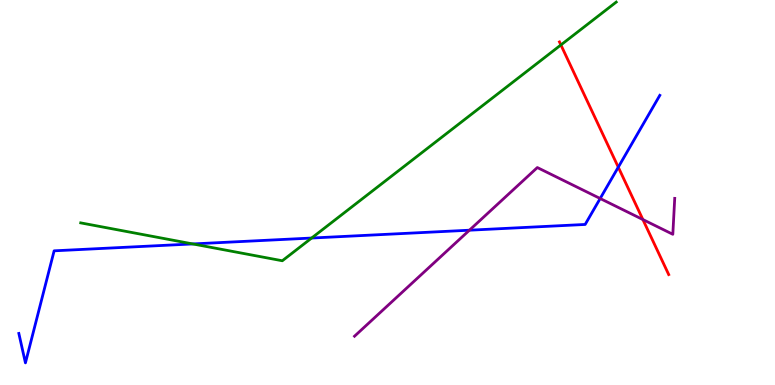[{'lines': ['blue', 'red'], 'intersections': [{'x': 7.98, 'y': 5.66}]}, {'lines': ['green', 'red'], 'intersections': [{'x': 7.24, 'y': 8.83}]}, {'lines': ['purple', 'red'], 'intersections': [{'x': 8.3, 'y': 4.3}]}, {'lines': ['blue', 'green'], 'intersections': [{'x': 2.49, 'y': 3.66}, {'x': 4.02, 'y': 3.82}]}, {'lines': ['blue', 'purple'], 'intersections': [{'x': 6.06, 'y': 4.02}, {'x': 7.74, 'y': 4.84}]}, {'lines': ['green', 'purple'], 'intersections': []}]